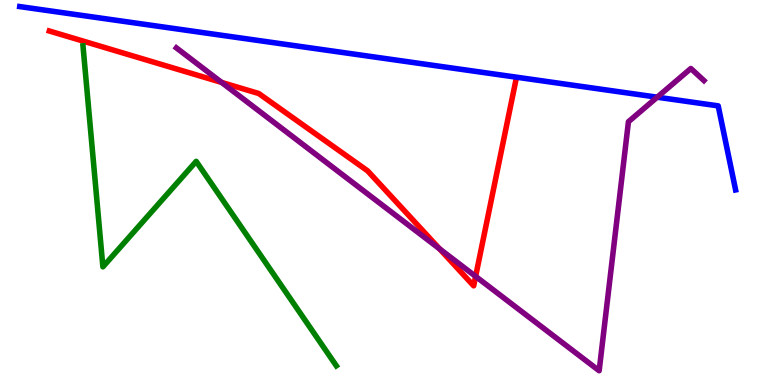[{'lines': ['blue', 'red'], 'intersections': []}, {'lines': ['green', 'red'], 'intersections': []}, {'lines': ['purple', 'red'], 'intersections': [{'x': 2.86, 'y': 7.86}, {'x': 5.67, 'y': 3.54}, {'x': 6.14, 'y': 2.82}]}, {'lines': ['blue', 'green'], 'intersections': []}, {'lines': ['blue', 'purple'], 'intersections': [{'x': 8.48, 'y': 7.48}]}, {'lines': ['green', 'purple'], 'intersections': []}]